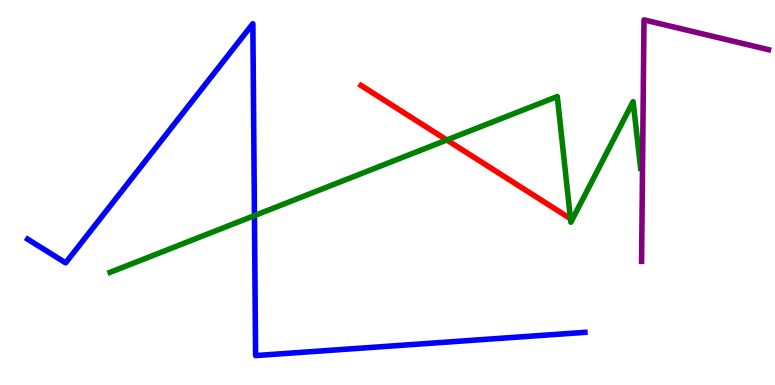[{'lines': ['blue', 'red'], 'intersections': []}, {'lines': ['green', 'red'], 'intersections': [{'x': 5.77, 'y': 6.36}, {'x': 7.36, 'y': 4.32}]}, {'lines': ['purple', 'red'], 'intersections': []}, {'lines': ['blue', 'green'], 'intersections': [{'x': 3.28, 'y': 4.4}]}, {'lines': ['blue', 'purple'], 'intersections': []}, {'lines': ['green', 'purple'], 'intersections': []}]